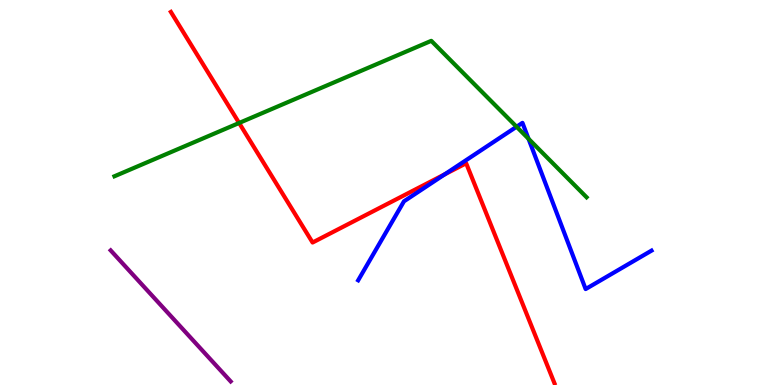[{'lines': ['blue', 'red'], 'intersections': [{'x': 5.74, 'y': 5.47}]}, {'lines': ['green', 'red'], 'intersections': [{'x': 3.09, 'y': 6.81}]}, {'lines': ['purple', 'red'], 'intersections': []}, {'lines': ['blue', 'green'], 'intersections': [{'x': 6.67, 'y': 6.71}, {'x': 6.82, 'y': 6.4}]}, {'lines': ['blue', 'purple'], 'intersections': []}, {'lines': ['green', 'purple'], 'intersections': []}]